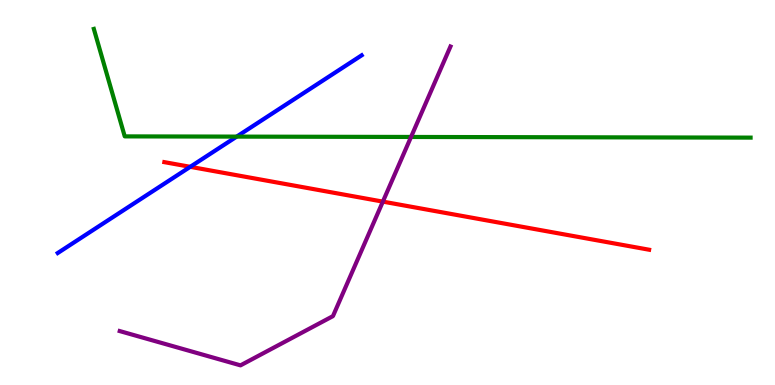[{'lines': ['blue', 'red'], 'intersections': [{'x': 2.45, 'y': 5.67}]}, {'lines': ['green', 'red'], 'intersections': []}, {'lines': ['purple', 'red'], 'intersections': [{'x': 4.94, 'y': 4.76}]}, {'lines': ['blue', 'green'], 'intersections': [{'x': 3.05, 'y': 6.45}]}, {'lines': ['blue', 'purple'], 'intersections': []}, {'lines': ['green', 'purple'], 'intersections': [{'x': 5.3, 'y': 6.44}]}]